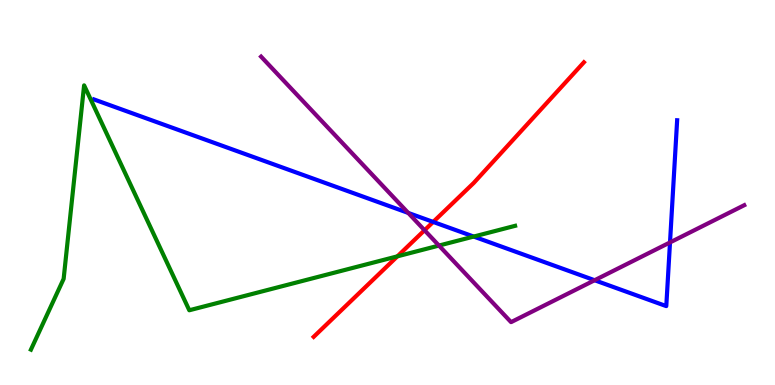[{'lines': ['blue', 'red'], 'intersections': [{'x': 5.59, 'y': 4.24}]}, {'lines': ['green', 'red'], 'intersections': [{'x': 5.13, 'y': 3.34}]}, {'lines': ['purple', 'red'], 'intersections': [{'x': 5.48, 'y': 4.02}]}, {'lines': ['blue', 'green'], 'intersections': [{'x': 6.11, 'y': 3.86}]}, {'lines': ['blue', 'purple'], 'intersections': [{'x': 5.27, 'y': 4.47}, {'x': 7.67, 'y': 2.72}, {'x': 8.65, 'y': 3.7}]}, {'lines': ['green', 'purple'], 'intersections': [{'x': 5.66, 'y': 3.62}]}]